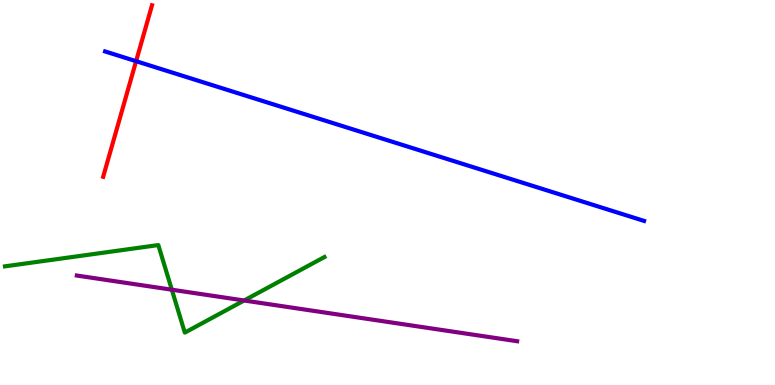[{'lines': ['blue', 'red'], 'intersections': [{'x': 1.76, 'y': 8.41}]}, {'lines': ['green', 'red'], 'intersections': []}, {'lines': ['purple', 'red'], 'intersections': []}, {'lines': ['blue', 'green'], 'intersections': []}, {'lines': ['blue', 'purple'], 'intersections': []}, {'lines': ['green', 'purple'], 'intersections': [{'x': 2.22, 'y': 2.48}, {'x': 3.15, 'y': 2.19}]}]